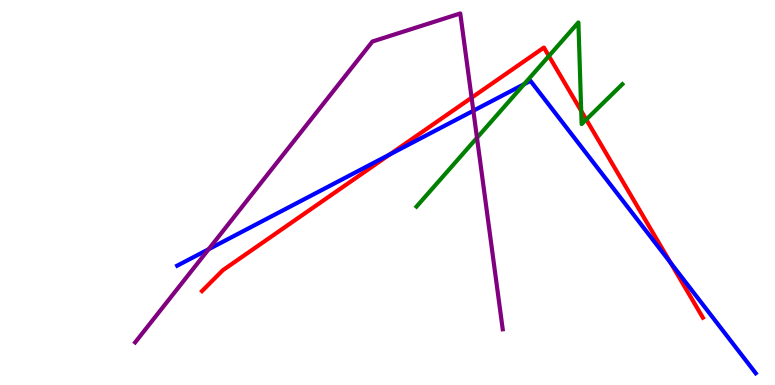[{'lines': ['blue', 'red'], 'intersections': [{'x': 5.03, 'y': 5.99}, {'x': 8.65, 'y': 3.18}]}, {'lines': ['green', 'red'], 'intersections': [{'x': 7.08, 'y': 8.54}, {'x': 7.5, 'y': 7.12}, {'x': 7.56, 'y': 6.9}]}, {'lines': ['purple', 'red'], 'intersections': [{'x': 6.09, 'y': 7.46}]}, {'lines': ['blue', 'green'], 'intersections': [{'x': 6.76, 'y': 7.81}]}, {'lines': ['blue', 'purple'], 'intersections': [{'x': 2.69, 'y': 3.53}, {'x': 6.11, 'y': 7.12}]}, {'lines': ['green', 'purple'], 'intersections': [{'x': 6.15, 'y': 6.42}]}]